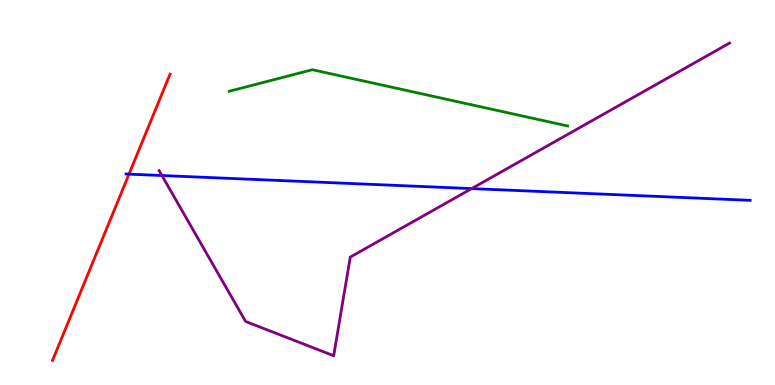[{'lines': ['blue', 'red'], 'intersections': [{'x': 1.66, 'y': 5.48}]}, {'lines': ['green', 'red'], 'intersections': []}, {'lines': ['purple', 'red'], 'intersections': []}, {'lines': ['blue', 'green'], 'intersections': []}, {'lines': ['blue', 'purple'], 'intersections': [{'x': 2.09, 'y': 5.44}, {'x': 6.09, 'y': 5.1}]}, {'lines': ['green', 'purple'], 'intersections': []}]